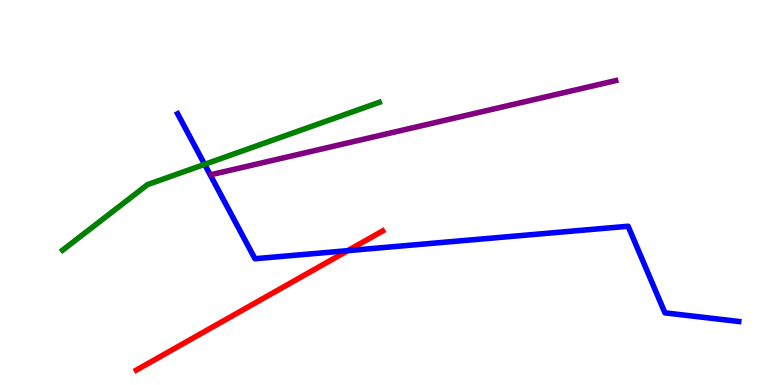[{'lines': ['blue', 'red'], 'intersections': [{'x': 4.49, 'y': 3.49}]}, {'lines': ['green', 'red'], 'intersections': []}, {'lines': ['purple', 'red'], 'intersections': []}, {'lines': ['blue', 'green'], 'intersections': [{'x': 2.64, 'y': 5.73}]}, {'lines': ['blue', 'purple'], 'intersections': []}, {'lines': ['green', 'purple'], 'intersections': []}]